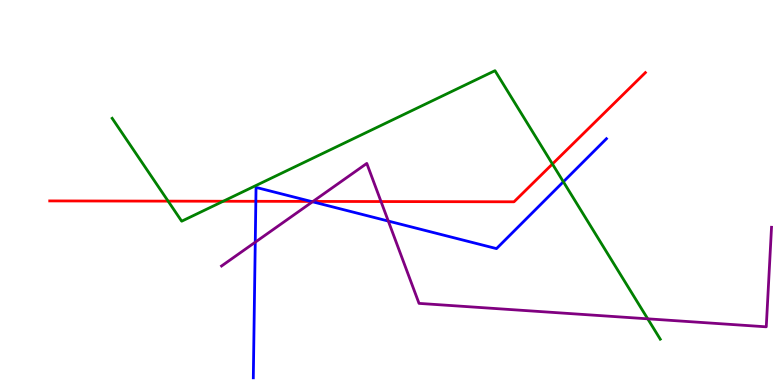[{'lines': ['blue', 'red'], 'intersections': [{'x': 3.3, 'y': 4.77}, {'x': 4.01, 'y': 4.77}]}, {'lines': ['green', 'red'], 'intersections': [{'x': 2.17, 'y': 4.78}, {'x': 2.88, 'y': 4.77}, {'x': 7.13, 'y': 5.74}]}, {'lines': ['purple', 'red'], 'intersections': [{'x': 4.04, 'y': 4.77}, {'x': 4.92, 'y': 4.77}]}, {'lines': ['blue', 'green'], 'intersections': [{'x': 7.27, 'y': 5.28}]}, {'lines': ['blue', 'purple'], 'intersections': [{'x': 3.29, 'y': 3.71}, {'x': 4.03, 'y': 4.76}, {'x': 5.01, 'y': 4.26}]}, {'lines': ['green', 'purple'], 'intersections': [{'x': 8.36, 'y': 1.72}]}]